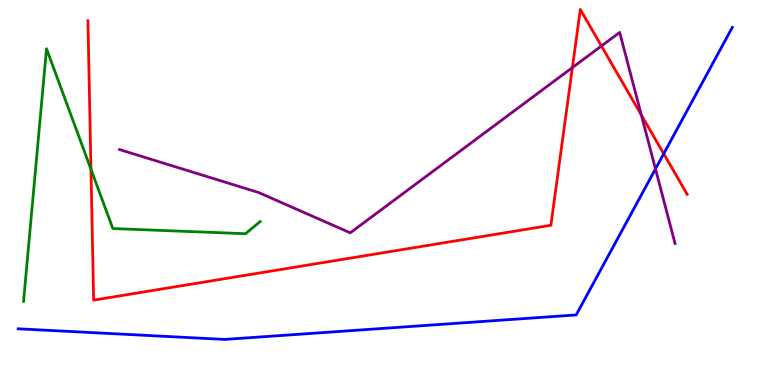[{'lines': ['blue', 'red'], 'intersections': [{'x': 8.56, 'y': 6.01}]}, {'lines': ['green', 'red'], 'intersections': [{'x': 1.17, 'y': 5.6}]}, {'lines': ['purple', 'red'], 'intersections': [{'x': 7.39, 'y': 8.24}, {'x': 7.76, 'y': 8.81}, {'x': 8.28, 'y': 7.01}]}, {'lines': ['blue', 'green'], 'intersections': []}, {'lines': ['blue', 'purple'], 'intersections': [{'x': 8.46, 'y': 5.61}]}, {'lines': ['green', 'purple'], 'intersections': []}]